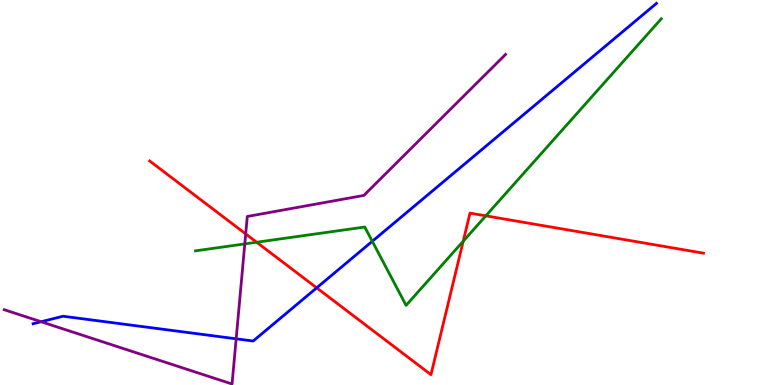[{'lines': ['blue', 'red'], 'intersections': [{'x': 4.09, 'y': 2.52}]}, {'lines': ['green', 'red'], 'intersections': [{'x': 3.31, 'y': 3.71}, {'x': 5.98, 'y': 3.73}, {'x': 6.27, 'y': 4.39}]}, {'lines': ['purple', 'red'], 'intersections': [{'x': 3.17, 'y': 3.92}]}, {'lines': ['blue', 'green'], 'intersections': [{'x': 4.8, 'y': 3.73}]}, {'lines': ['blue', 'purple'], 'intersections': [{'x': 0.53, 'y': 1.64}, {'x': 3.05, 'y': 1.2}]}, {'lines': ['green', 'purple'], 'intersections': [{'x': 3.16, 'y': 3.66}]}]